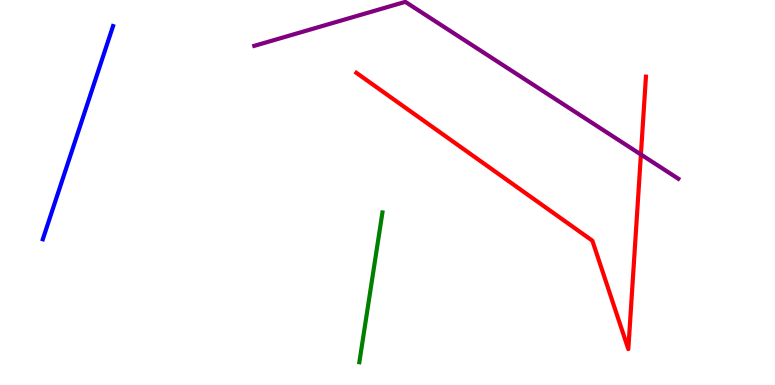[{'lines': ['blue', 'red'], 'intersections': []}, {'lines': ['green', 'red'], 'intersections': []}, {'lines': ['purple', 'red'], 'intersections': [{'x': 8.27, 'y': 5.99}]}, {'lines': ['blue', 'green'], 'intersections': []}, {'lines': ['blue', 'purple'], 'intersections': []}, {'lines': ['green', 'purple'], 'intersections': []}]